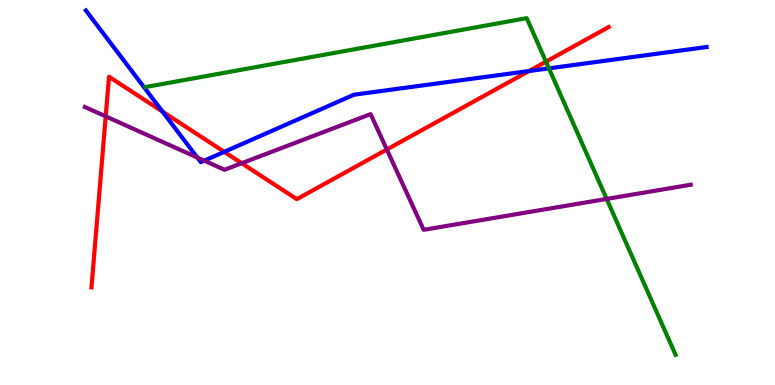[{'lines': ['blue', 'red'], 'intersections': [{'x': 2.1, 'y': 7.1}, {'x': 2.89, 'y': 6.06}, {'x': 6.83, 'y': 8.15}]}, {'lines': ['green', 'red'], 'intersections': [{'x': 7.04, 'y': 8.4}]}, {'lines': ['purple', 'red'], 'intersections': [{'x': 1.36, 'y': 6.98}, {'x': 3.12, 'y': 5.76}, {'x': 4.99, 'y': 6.12}]}, {'lines': ['blue', 'green'], 'intersections': [{'x': 7.08, 'y': 8.22}]}, {'lines': ['blue', 'purple'], 'intersections': [{'x': 2.55, 'y': 5.91}, {'x': 2.64, 'y': 5.83}]}, {'lines': ['green', 'purple'], 'intersections': [{'x': 7.83, 'y': 4.83}]}]